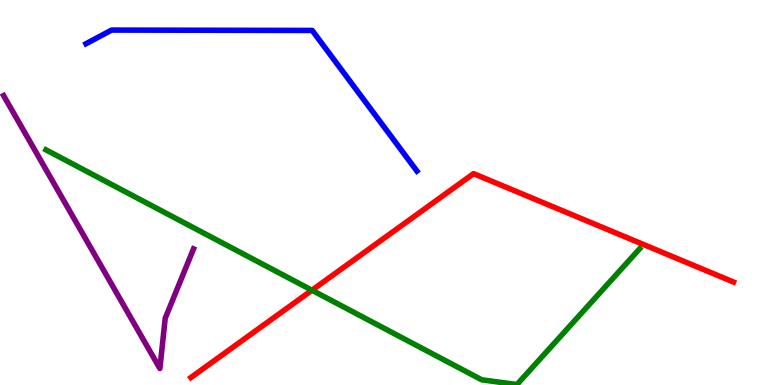[{'lines': ['blue', 'red'], 'intersections': []}, {'lines': ['green', 'red'], 'intersections': [{'x': 4.03, 'y': 2.46}]}, {'lines': ['purple', 'red'], 'intersections': []}, {'lines': ['blue', 'green'], 'intersections': []}, {'lines': ['blue', 'purple'], 'intersections': []}, {'lines': ['green', 'purple'], 'intersections': []}]